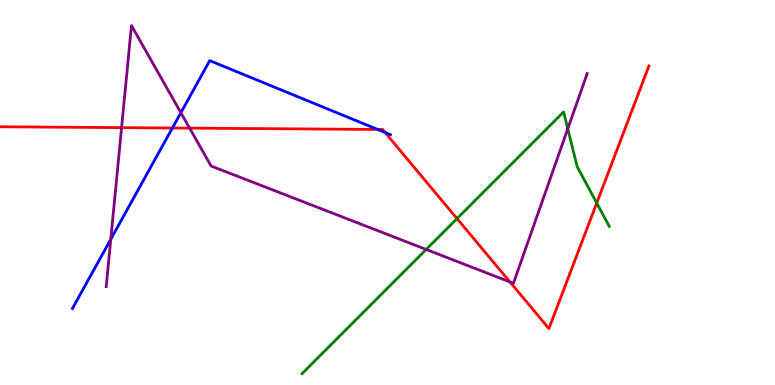[{'lines': ['blue', 'red'], 'intersections': [{'x': 2.22, 'y': 6.68}, {'x': 4.87, 'y': 6.64}, {'x': 4.97, 'y': 6.56}]}, {'lines': ['green', 'red'], 'intersections': [{'x': 5.9, 'y': 4.32}, {'x': 7.7, 'y': 4.73}]}, {'lines': ['purple', 'red'], 'intersections': [{'x': 1.57, 'y': 6.68}, {'x': 2.45, 'y': 6.67}, {'x': 6.58, 'y': 2.68}]}, {'lines': ['blue', 'green'], 'intersections': []}, {'lines': ['blue', 'purple'], 'intersections': [{'x': 1.43, 'y': 3.79}, {'x': 2.33, 'y': 7.07}]}, {'lines': ['green', 'purple'], 'intersections': [{'x': 5.5, 'y': 3.52}, {'x': 7.33, 'y': 6.65}]}]